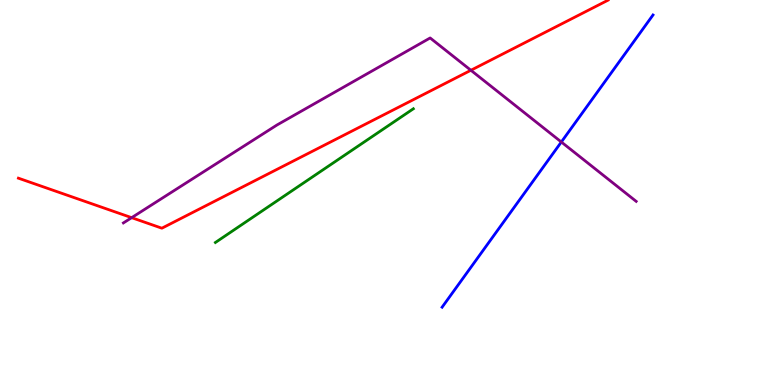[{'lines': ['blue', 'red'], 'intersections': []}, {'lines': ['green', 'red'], 'intersections': []}, {'lines': ['purple', 'red'], 'intersections': [{'x': 1.7, 'y': 4.35}, {'x': 6.08, 'y': 8.17}]}, {'lines': ['blue', 'green'], 'intersections': []}, {'lines': ['blue', 'purple'], 'intersections': [{'x': 7.24, 'y': 6.31}]}, {'lines': ['green', 'purple'], 'intersections': []}]